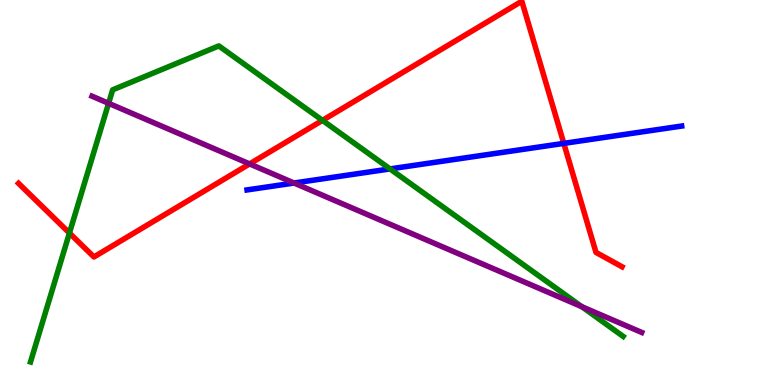[{'lines': ['blue', 'red'], 'intersections': [{'x': 7.27, 'y': 6.28}]}, {'lines': ['green', 'red'], 'intersections': [{'x': 0.896, 'y': 3.95}, {'x': 4.16, 'y': 6.87}]}, {'lines': ['purple', 'red'], 'intersections': [{'x': 3.22, 'y': 5.74}]}, {'lines': ['blue', 'green'], 'intersections': [{'x': 5.03, 'y': 5.61}]}, {'lines': ['blue', 'purple'], 'intersections': [{'x': 3.79, 'y': 5.25}]}, {'lines': ['green', 'purple'], 'intersections': [{'x': 1.4, 'y': 7.32}, {'x': 7.51, 'y': 2.03}]}]